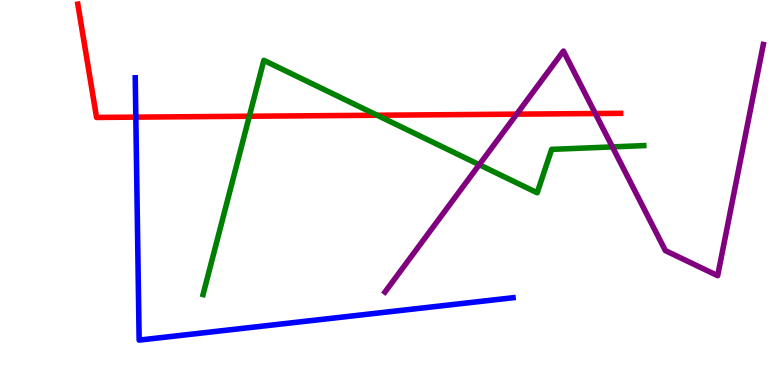[{'lines': ['blue', 'red'], 'intersections': [{'x': 1.75, 'y': 6.96}]}, {'lines': ['green', 'red'], 'intersections': [{'x': 3.22, 'y': 6.98}, {'x': 4.87, 'y': 7.01}]}, {'lines': ['purple', 'red'], 'intersections': [{'x': 6.67, 'y': 7.04}, {'x': 7.68, 'y': 7.05}]}, {'lines': ['blue', 'green'], 'intersections': []}, {'lines': ['blue', 'purple'], 'intersections': []}, {'lines': ['green', 'purple'], 'intersections': [{'x': 6.18, 'y': 5.72}, {'x': 7.9, 'y': 6.18}]}]